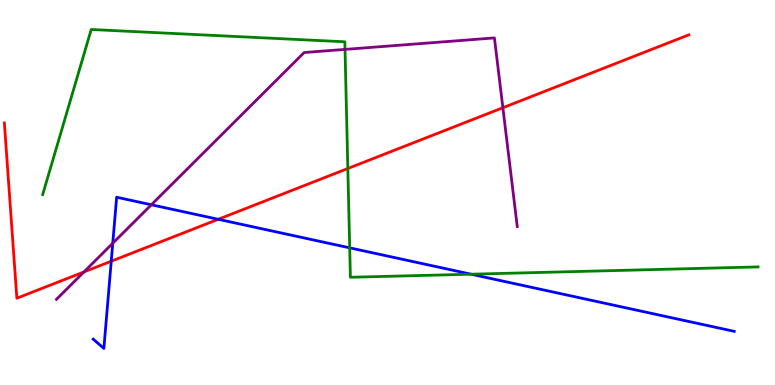[{'lines': ['blue', 'red'], 'intersections': [{'x': 1.44, 'y': 3.21}, {'x': 2.82, 'y': 4.3}]}, {'lines': ['green', 'red'], 'intersections': [{'x': 4.49, 'y': 5.62}]}, {'lines': ['purple', 'red'], 'intersections': [{'x': 1.08, 'y': 2.94}, {'x': 6.49, 'y': 7.2}]}, {'lines': ['blue', 'green'], 'intersections': [{'x': 4.51, 'y': 3.56}, {'x': 6.08, 'y': 2.88}]}, {'lines': ['blue', 'purple'], 'intersections': [{'x': 1.46, 'y': 3.68}, {'x': 1.95, 'y': 4.68}]}, {'lines': ['green', 'purple'], 'intersections': [{'x': 4.45, 'y': 8.72}]}]